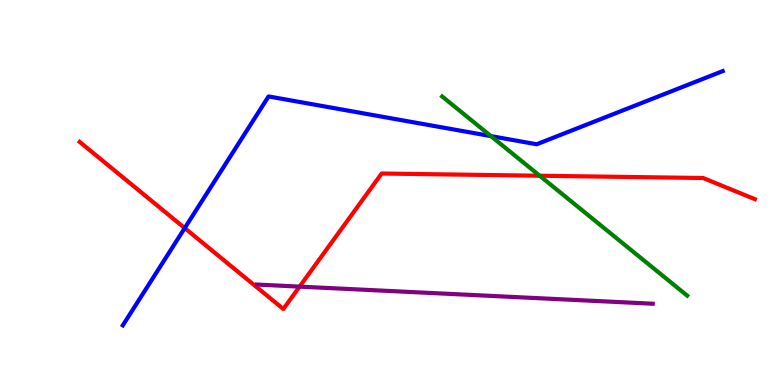[{'lines': ['blue', 'red'], 'intersections': [{'x': 2.38, 'y': 4.08}]}, {'lines': ['green', 'red'], 'intersections': [{'x': 6.96, 'y': 5.44}]}, {'lines': ['purple', 'red'], 'intersections': [{'x': 3.87, 'y': 2.56}]}, {'lines': ['blue', 'green'], 'intersections': [{'x': 6.33, 'y': 6.46}]}, {'lines': ['blue', 'purple'], 'intersections': []}, {'lines': ['green', 'purple'], 'intersections': []}]